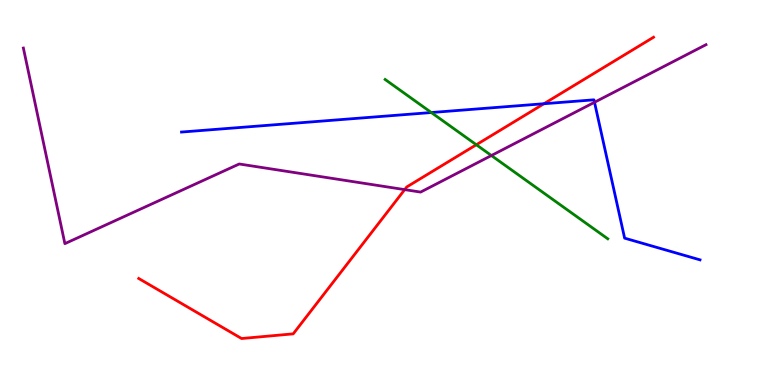[{'lines': ['blue', 'red'], 'intersections': [{'x': 7.02, 'y': 7.31}]}, {'lines': ['green', 'red'], 'intersections': [{'x': 6.15, 'y': 6.24}]}, {'lines': ['purple', 'red'], 'intersections': [{'x': 5.22, 'y': 5.07}]}, {'lines': ['blue', 'green'], 'intersections': [{'x': 5.57, 'y': 7.08}]}, {'lines': ['blue', 'purple'], 'intersections': [{'x': 7.67, 'y': 7.34}]}, {'lines': ['green', 'purple'], 'intersections': [{'x': 6.34, 'y': 5.96}]}]